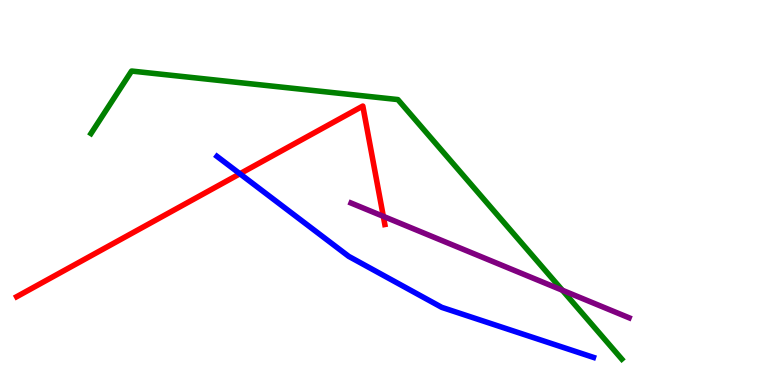[{'lines': ['blue', 'red'], 'intersections': [{'x': 3.1, 'y': 5.49}]}, {'lines': ['green', 'red'], 'intersections': []}, {'lines': ['purple', 'red'], 'intersections': [{'x': 4.95, 'y': 4.38}]}, {'lines': ['blue', 'green'], 'intersections': []}, {'lines': ['blue', 'purple'], 'intersections': []}, {'lines': ['green', 'purple'], 'intersections': [{'x': 7.26, 'y': 2.46}]}]